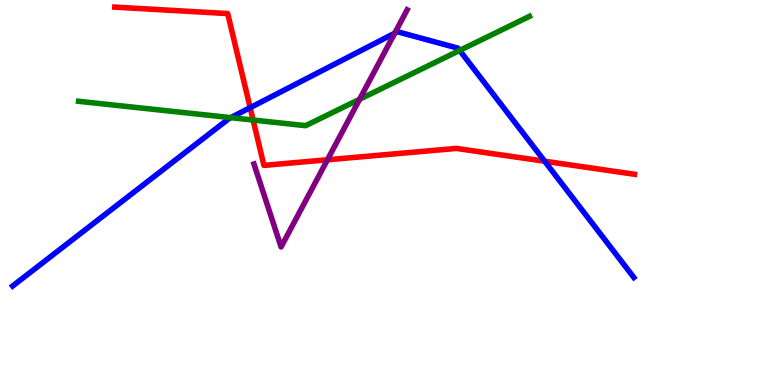[{'lines': ['blue', 'red'], 'intersections': [{'x': 3.23, 'y': 7.2}, {'x': 7.03, 'y': 5.81}]}, {'lines': ['green', 'red'], 'intersections': [{'x': 3.27, 'y': 6.88}]}, {'lines': ['purple', 'red'], 'intersections': [{'x': 4.22, 'y': 5.85}]}, {'lines': ['blue', 'green'], 'intersections': [{'x': 2.98, 'y': 6.94}, {'x': 5.93, 'y': 8.69}]}, {'lines': ['blue', 'purple'], 'intersections': [{'x': 5.09, 'y': 9.14}]}, {'lines': ['green', 'purple'], 'intersections': [{'x': 4.64, 'y': 7.42}]}]